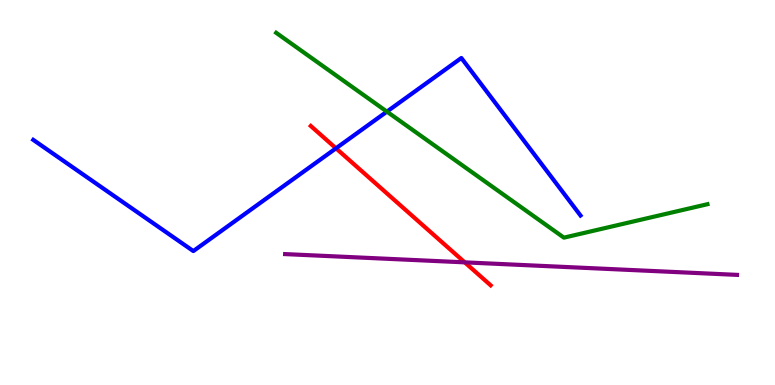[{'lines': ['blue', 'red'], 'intersections': [{'x': 4.34, 'y': 6.15}]}, {'lines': ['green', 'red'], 'intersections': []}, {'lines': ['purple', 'red'], 'intersections': [{'x': 6.0, 'y': 3.19}]}, {'lines': ['blue', 'green'], 'intersections': [{'x': 4.99, 'y': 7.1}]}, {'lines': ['blue', 'purple'], 'intersections': []}, {'lines': ['green', 'purple'], 'intersections': []}]